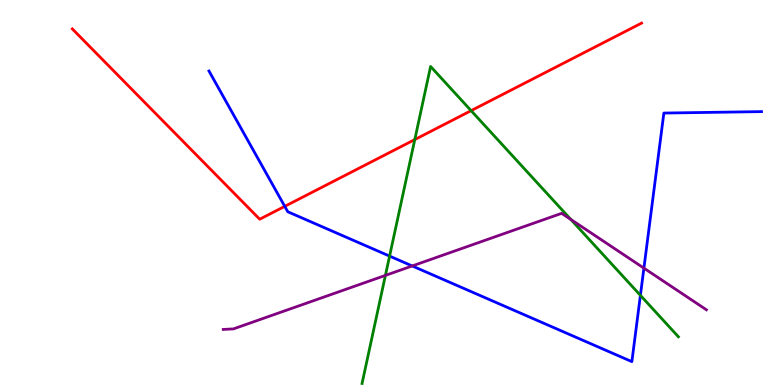[{'lines': ['blue', 'red'], 'intersections': [{'x': 3.67, 'y': 4.64}]}, {'lines': ['green', 'red'], 'intersections': [{'x': 5.35, 'y': 6.37}, {'x': 6.08, 'y': 7.13}]}, {'lines': ['purple', 'red'], 'intersections': []}, {'lines': ['blue', 'green'], 'intersections': [{'x': 5.03, 'y': 3.35}, {'x': 8.26, 'y': 2.33}]}, {'lines': ['blue', 'purple'], 'intersections': [{'x': 5.32, 'y': 3.09}, {'x': 8.31, 'y': 3.04}]}, {'lines': ['green', 'purple'], 'intersections': [{'x': 4.97, 'y': 2.85}, {'x': 7.37, 'y': 4.3}]}]